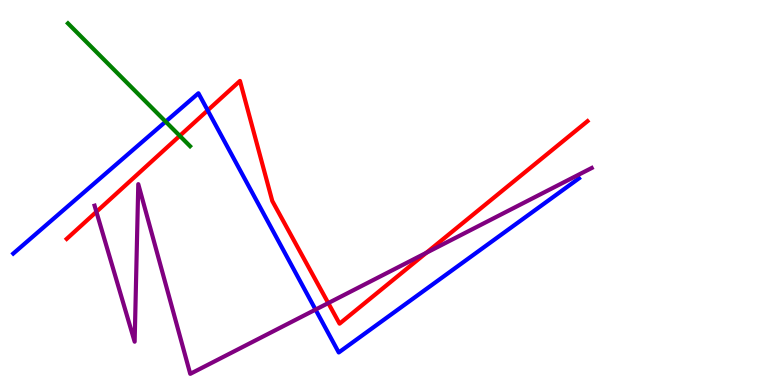[{'lines': ['blue', 'red'], 'intersections': [{'x': 2.68, 'y': 7.13}]}, {'lines': ['green', 'red'], 'intersections': [{'x': 2.32, 'y': 6.47}]}, {'lines': ['purple', 'red'], 'intersections': [{'x': 1.24, 'y': 4.5}, {'x': 4.24, 'y': 2.13}, {'x': 5.5, 'y': 3.43}]}, {'lines': ['blue', 'green'], 'intersections': [{'x': 2.14, 'y': 6.84}]}, {'lines': ['blue', 'purple'], 'intersections': [{'x': 4.07, 'y': 1.96}]}, {'lines': ['green', 'purple'], 'intersections': []}]